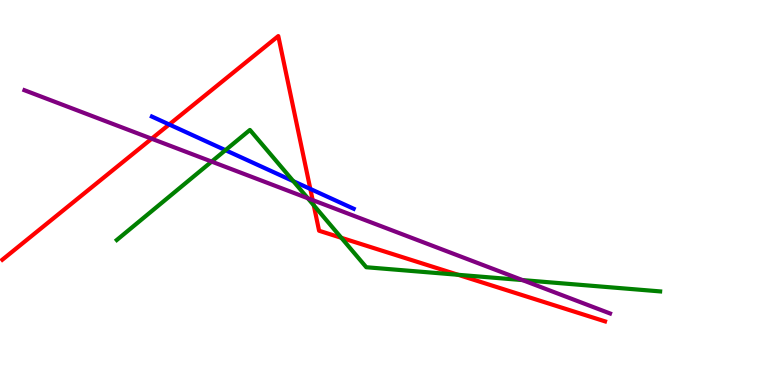[{'lines': ['blue', 'red'], 'intersections': [{'x': 2.18, 'y': 6.77}, {'x': 4.0, 'y': 5.09}]}, {'lines': ['green', 'red'], 'intersections': [{'x': 4.05, 'y': 4.67}, {'x': 4.4, 'y': 3.82}, {'x': 5.91, 'y': 2.86}]}, {'lines': ['purple', 'red'], 'intersections': [{'x': 1.96, 'y': 6.4}, {'x': 4.03, 'y': 4.8}]}, {'lines': ['blue', 'green'], 'intersections': [{'x': 2.91, 'y': 6.1}, {'x': 3.78, 'y': 5.29}]}, {'lines': ['blue', 'purple'], 'intersections': []}, {'lines': ['green', 'purple'], 'intersections': [{'x': 2.73, 'y': 5.8}, {'x': 3.97, 'y': 4.85}, {'x': 6.74, 'y': 2.73}]}]